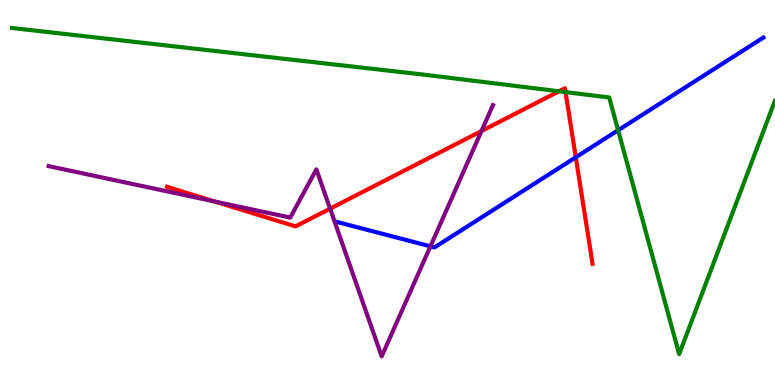[{'lines': ['blue', 'red'], 'intersections': [{'x': 7.43, 'y': 5.91}]}, {'lines': ['green', 'red'], 'intersections': [{'x': 7.21, 'y': 7.63}, {'x': 7.3, 'y': 7.61}]}, {'lines': ['purple', 'red'], 'intersections': [{'x': 2.77, 'y': 4.77}, {'x': 4.26, 'y': 4.58}, {'x': 6.21, 'y': 6.6}]}, {'lines': ['blue', 'green'], 'intersections': [{'x': 7.98, 'y': 6.62}]}, {'lines': ['blue', 'purple'], 'intersections': [{'x': 5.55, 'y': 3.6}]}, {'lines': ['green', 'purple'], 'intersections': []}]